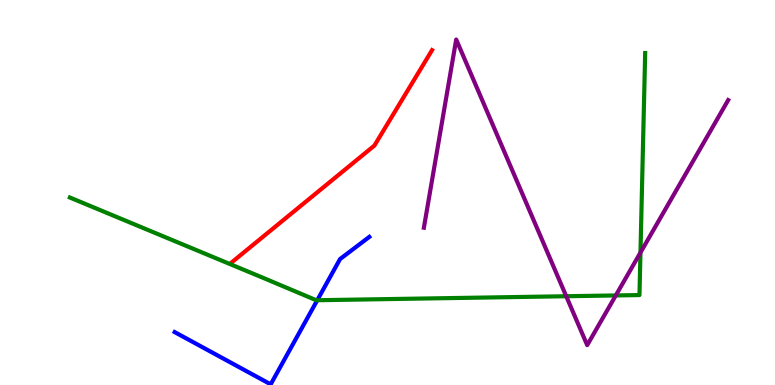[{'lines': ['blue', 'red'], 'intersections': []}, {'lines': ['green', 'red'], 'intersections': []}, {'lines': ['purple', 'red'], 'intersections': []}, {'lines': ['blue', 'green'], 'intersections': [{'x': 4.09, 'y': 2.2}]}, {'lines': ['blue', 'purple'], 'intersections': []}, {'lines': ['green', 'purple'], 'intersections': [{'x': 7.31, 'y': 2.31}, {'x': 7.95, 'y': 2.33}, {'x': 8.26, 'y': 3.44}]}]